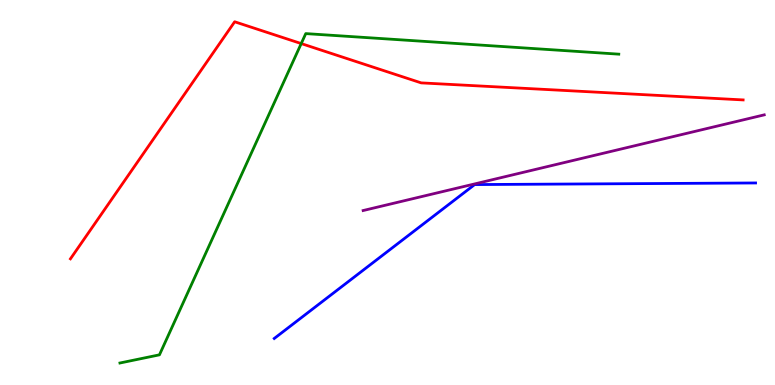[{'lines': ['blue', 'red'], 'intersections': []}, {'lines': ['green', 'red'], 'intersections': [{'x': 3.89, 'y': 8.87}]}, {'lines': ['purple', 'red'], 'intersections': []}, {'lines': ['blue', 'green'], 'intersections': []}, {'lines': ['blue', 'purple'], 'intersections': []}, {'lines': ['green', 'purple'], 'intersections': []}]